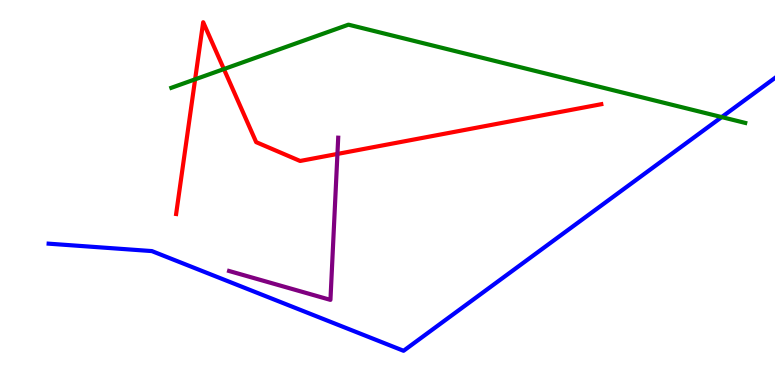[{'lines': ['blue', 'red'], 'intersections': []}, {'lines': ['green', 'red'], 'intersections': [{'x': 2.52, 'y': 7.94}, {'x': 2.89, 'y': 8.21}]}, {'lines': ['purple', 'red'], 'intersections': [{'x': 4.35, 'y': 6.0}]}, {'lines': ['blue', 'green'], 'intersections': [{'x': 9.31, 'y': 6.96}]}, {'lines': ['blue', 'purple'], 'intersections': []}, {'lines': ['green', 'purple'], 'intersections': []}]